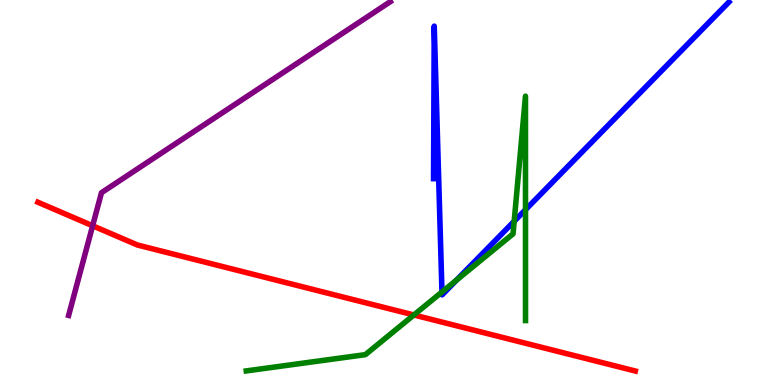[{'lines': ['blue', 'red'], 'intersections': []}, {'lines': ['green', 'red'], 'intersections': [{'x': 5.34, 'y': 1.82}]}, {'lines': ['purple', 'red'], 'intersections': [{'x': 1.2, 'y': 4.14}]}, {'lines': ['blue', 'green'], 'intersections': [{'x': 5.7, 'y': 2.42}, {'x': 5.89, 'y': 2.73}, {'x': 6.63, 'y': 4.25}, {'x': 6.78, 'y': 4.55}]}, {'lines': ['blue', 'purple'], 'intersections': []}, {'lines': ['green', 'purple'], 'intersections': []}]